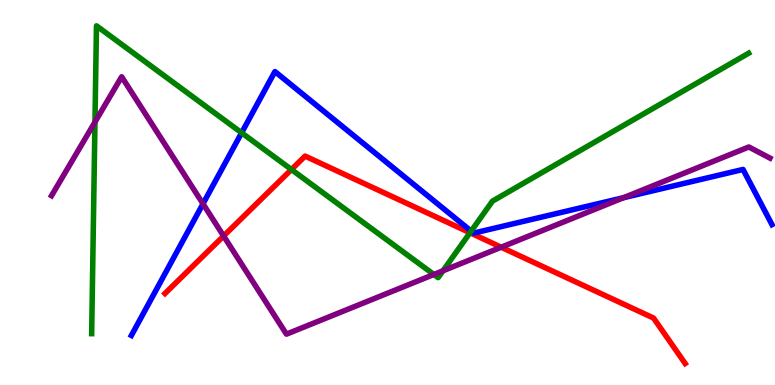[{'lines': ['blue', 'red'], 'intersections': []}, {'lines': ['green', 'red'], 'intersections': [{'x': 3.76, 'y': 5.6}, {'x': 6.06, 'y': 3.95}]}, {'lines': ['purple', 'red'], 'intersections': [{'x': 2.89, 'y': 3.87}, {'x': 6.47, 'y': 3.58}]}, {'lines': ['blue', 'green'], 'intersections': [{'x': 3.12, 'y': 6.55}, {'x': 6.08, 'y': 4.0}]}, {'lines': ['blue', 'purple'], 'intersections': [{'x': 2.62, 'y': 4.71}, {'x': 8.05, 'y': 4.86}]}, {'lines': ['green', 'purple'], 'intersections': [{'x': 1.23, 'y': 6.83}, {'x': 5.6, 'y': 2.87}, {'x': 5.72, 'y': 2.97}]}]